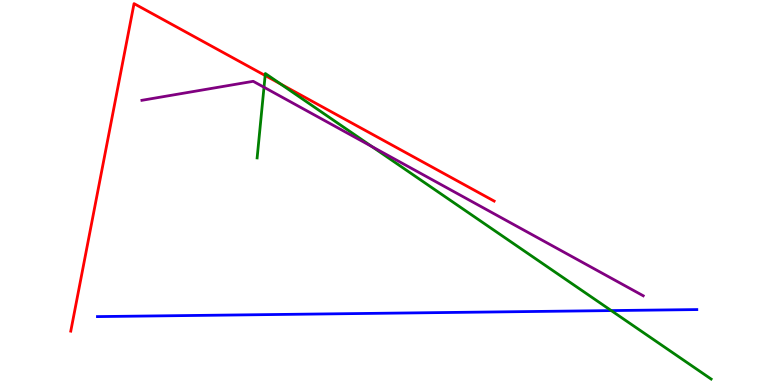[{'lines': ['blue', 'red'], 'intersections': []}, {'lines': ['green', 'red'], 'intersections': [{'x': 3.42, 'y': 8.04}, {'x': 3.62, 'y': 7.82}]}, {'lines': ['purple', 'red'], 'intersections': []}, {'lines': ['blue', 'green'], 'intersections': [{'x': 7.89, 'y': 1.93}]}, {'lines': ['blue', 'purple'], 'intersections': []}, {'lines': ['green', 'purple'], 'intersections': [{'x': 3.41, 'y': 7.73}, {'x': 4.8, 'y': 6.19}]}]